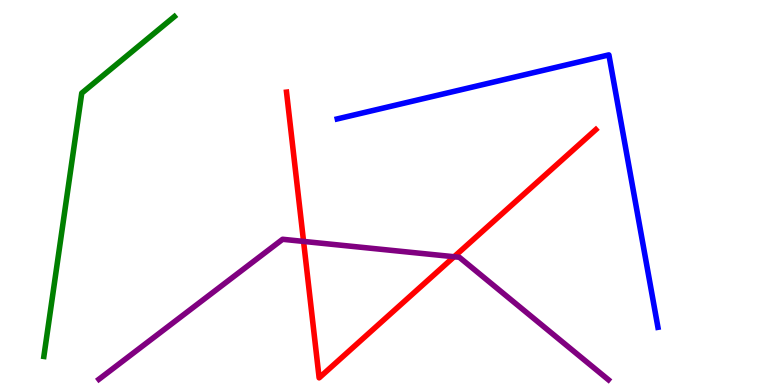[{'lines': ['blue', 'red'], 'intersections': []}, {'lines': ['green', 'red'], 'intersections': []}, {'lines': ['purple', 'red'], 'intersections': [{'x': 3.92, 'y': 3.73}, {'x': 5.86, 'y': 3.33}]}, {'lines': ['blue', 'green'], 'intersections': []}, {'lines': ['blue', 'purple'], 'intersections': []}, {'lines': ['green', 'purple'], 'intersections': []}]